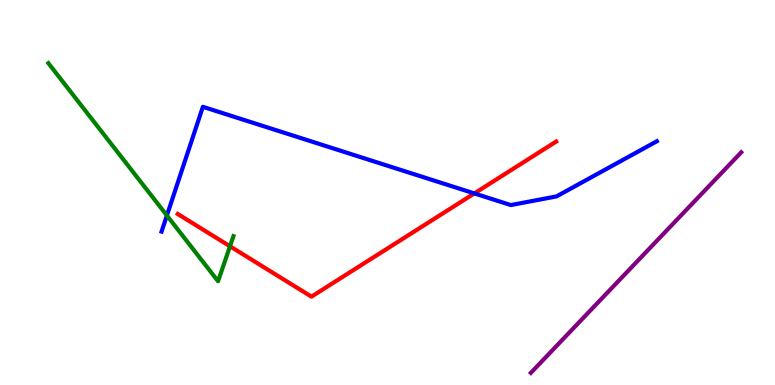[{'lines': ['blue', 'red'], 'intersections': [{'x': 6.12, 'y': 4.98}]}, {'lines': ['green', 'red'], 'intersections': [{'x': 2.97, 'y': 3.6}]}, {'lines': ['purple', 'red'], 'intersections': []}, {'lines': ['blue', 'green'], 'intersections': [{'x': 2.15, 'y': 4.4}]}, {'lines': ['blue', 'purple'], 'intersections': []}, {'lines': ['green', 'purple'], 'intersections': []}]